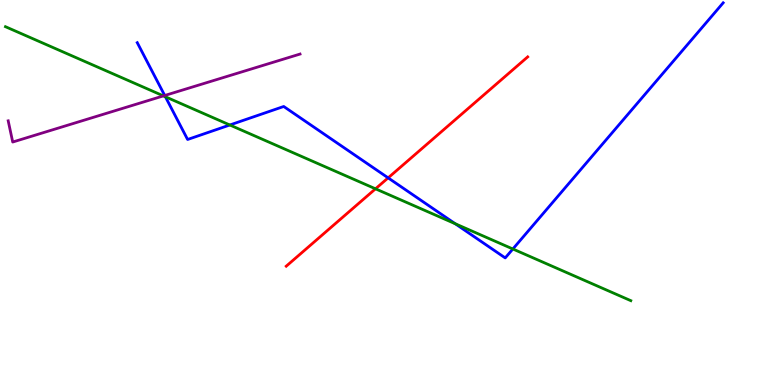[{'lines': ['blue', 'red'], 'intersections': [{'x': 5.01, 'y': 5.38}]}, {'lines': ['green', 'red'], 'intersections': [{'x': 4.85, 'y': 5.1}]}, {'lines': ['purple', 'red'], 'intersections': []}, {'lines': ['blue', 'green'], 'intersections': [{'x': 2.13, 'y': 7.49}, {'x': 2.97, 'y': 6.75}, {'x': 5.87, 'y': 4.19}, {'x': 6.62, 'y': 3.53}]}, {'lines': ['blue', 'purple'], 'intersections': [{'x': 2.13, 'y': 7.52}]}, {'lines': ['green', 'purple'], 'intersections': [{'x': 2.11, 'y': 7.51}]}]